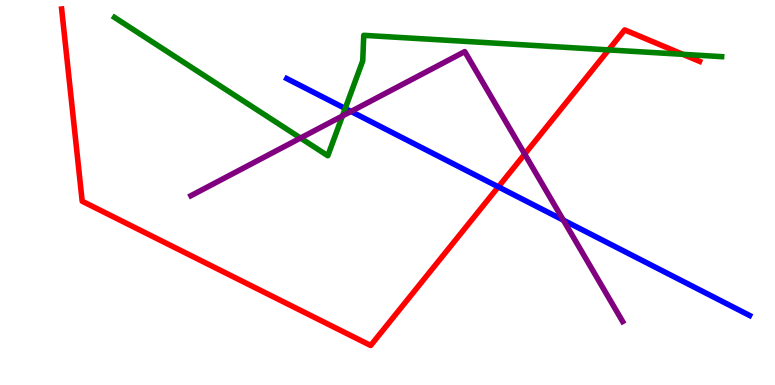[{'lines': ['blue', 'red'], 'intersections': [{'x': 6.43, 'y': 5.15}]}, {'lines': ['green', 'red'], 'intersections': [{'x': 7.85, 'y': 8.7}, {'x': 8.81, 'y': 8.59}]}, {'lines': ['purple', 'red'], 'intersections': [{'x': 6.77, 'y': 6.0}]}, {'lines': ['blue', 'green'], 'intersections': [{'x': 4.45, 'y': 7.18}]}, {'lines': ['blue', 'purple'], 'intersections': [{'x': 4.53, 'y': 7.1}, {'x': 7.27, 'y': 4.28}]}, {'lines': ['green', 'purple'], 'intersections': [{'x': 3.88, 'y': 6.41}, {'x': 4.42, 'y': 6.99}]}]